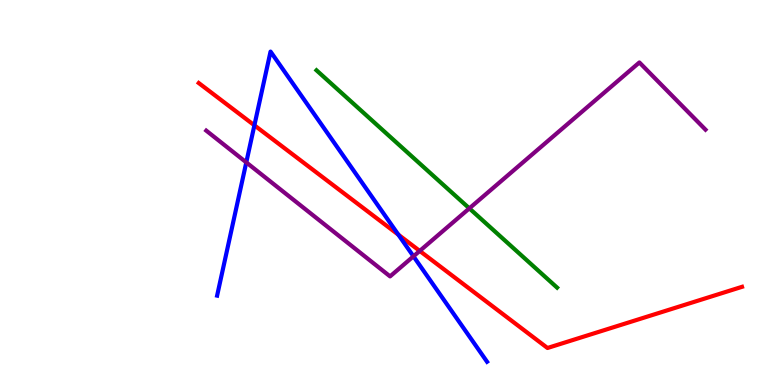[{'lines': ['blue', 'red'], 'intersections': [{'x': 3.28, 'y': 6.75}, {'x': 5.14, 'y': 3.9}]}, {'lines': ['green', 'red'], 'intersections': []}, {'lines': ['purple', 'red'], 'intersections': [{'x': 5.42, 'y': 3.48}]}, {'lines': ['blue', 'green'], 'intersections': []}, {'lines': ['blue', 'purple'], 'intersections': [{'x': 3.18, 'y': 5.78}, {'x': 5.33, 'y': 3.34}]}, {'lines': ['green', 'purple'], 'intersections': [{'x': 6.06, 'y': 4.59}]}]